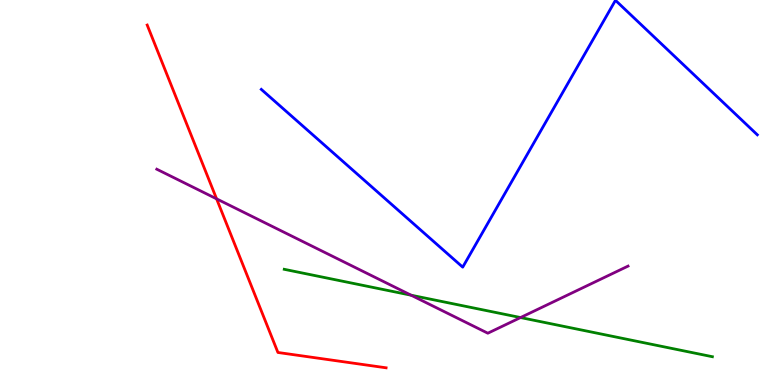[{'lines': ['blue', 'red'], 'intersections': []}, {'lines': ['green', 'red'], 'intersections': []}, {'lines': ['purple', 'red'], 'intersections': [{'x': 2.79, 'y': 4.84}]}, {'lines': ['blue', 'green'], 'intersections': []}, {'lines': ['blue', 'purple'], 'intersections': []}, {'lines': ['green', 'purple'], 'intersections': [{'x': 5.3, 'y': 2.33}, {'x': 6.72, 'y': 1.75}]}]